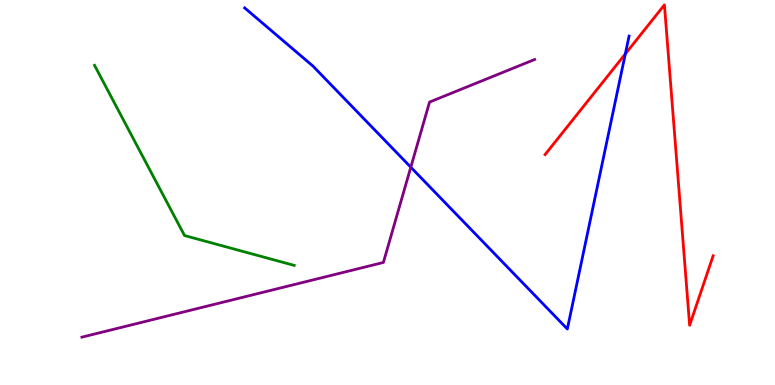[{'lines': ['blue', 'red'], 'intersections': [{'x': 8.07, 'y': 8.6}]}, {'lines': ['green', 'red'], 'intersections': []}, {'lines': ['purple', 'red'], 'intersections': []}, {'lines': ['blue', 'green'], 'intersections': []}, {'lines': ['blue', 'purple'], 'intersections': [{'x': 5.3, 'y': 5.66}]}, {'lines': ['green', 'purple'], 'intersections': []}]